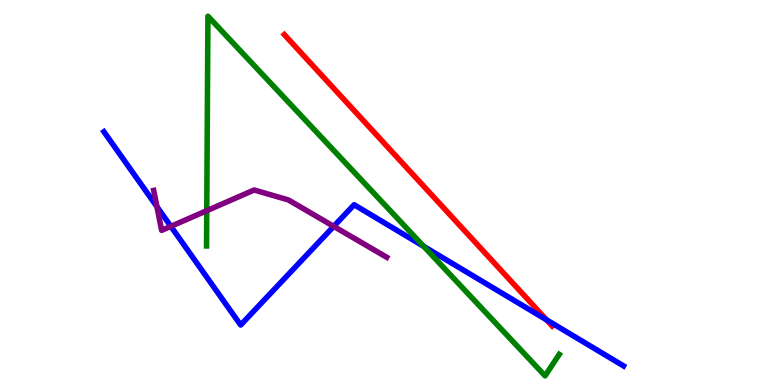[{'lines': ['blue', 'red'], 'intersections': [{'x': 7.05, 'y': 1.69}]}, {'lines': ['green', 'red'], 'intersections': []}, {'lines': ['purple', 'red'], 'intersections': []}, {'lines': ['blue', 'green'], 'intersections': [{'x': 5.47, 'y': 3.6}]}, {'lines': ['blue', 'purple'], 'intersections': [{'x': 2.02, 'y': 4.63}, {'x': 2.2, 'y': 4.12}, {'x': 4.31, 'y': 4.12}]}, {'lines': ['green', 'purple'], 'intersections': [{'x': 2.67, 'y': 4.53}]}]